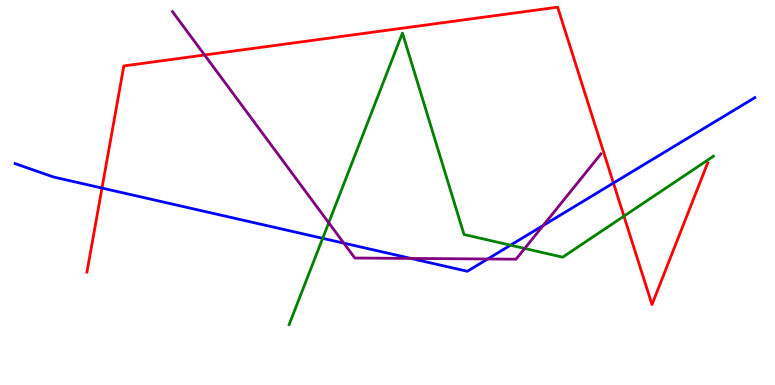[{'lines': ['blue', 'red'], 'intersections': [{'x': 1.32, 'y': 5.12}, {'x': 7.92, 'y': 5.25}]}, {'lines': ['green', 'red'], 'intersections': [{'x': 8.05, 'y': 4.39}]}, {'lines': ['purple', 'red'], 'intersections': [{'x': 2.64, 'y': 8.57}]}, {'lines': ['blue', 'green'], 'intersections': [{'x': 4.16, 'y': 3.81}, {'x': 6.59, 'y': 3.63}]}, {'lines': ['blue', 'purple'], 'intersections': [{'x': 4.44, 'y': 3.68}, {'x': 5.3, 'y': 3.29}, {'x': 6.29, 'y': 3.27}, {'x': 7.01, 'y': 4.14}]}, {'lines': ['green', 'purple'], 'intersections': [{'x': 4.24, 'y': 4.21}, {'x': 6.77, 'y': 3.55}]}]